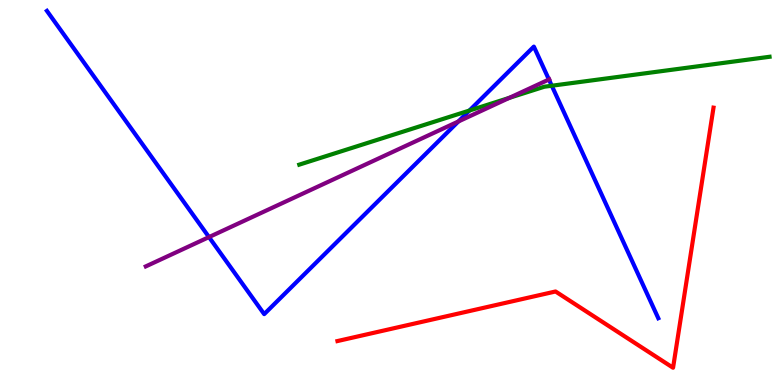[{'lines': ['blue', 'red'], 'intersections': []}, {'lines': ['green', 'red'], 'intersections': []}, {'lines': ['purple', 'red'], 'intersections': []}, {'lines': ['blue', 'green'], 'intersections': [{'x': 6.06, 'y': 7.13}, {'x': 7.12, 'y': 7.77}]}, {'lines': ['blue', 'purple'], 'intersections': [{'x': 2.7, 'y': 3.84}, {'x': 5.91, 'y': 6.84}, {'x': 7.08, 'y': 7.94}]}, {'lines': ['green', 'purple'], 'intersections': [{'x': 6.57, 'y': 7.46}]}]